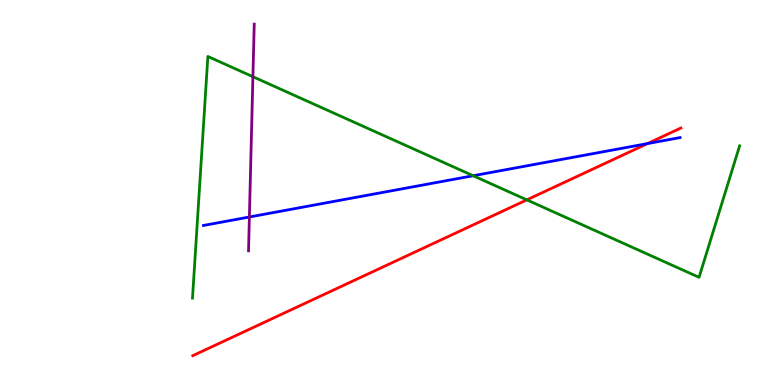[{'lines': ['blue', 'red'], 'intersections': [{'x': 8.35, 'y': 6.27}]}, {'lines': ['green', 'red'], 'intersections': [{'x': 6.8, 'y': 4.81}]}, {'lines': ['purple', 'red'], 'intersections': []}, {'lines': ['blue', 'green'], 'intersections': [{'x': 6.11, 'y': 5.44}]}, {'lines': ['blue', 'purple'], 'intersections': [{'x': 3.22, 'y': 4.36}]}, {'lines': ['green', 'purple'], 'intersections': [{'x': 3.26, 'y': 8.01}]}]